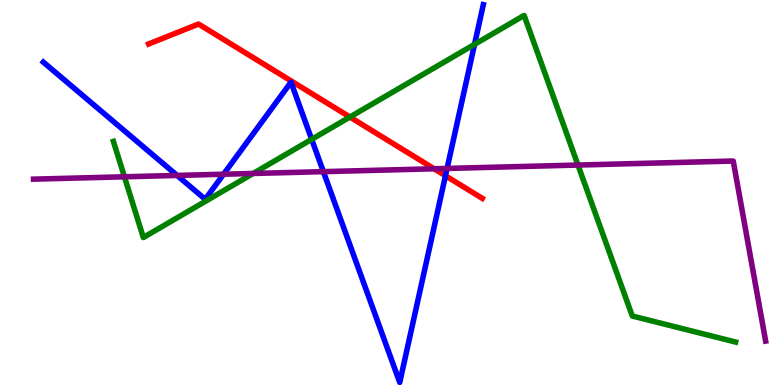[{'lines': ['blue', 'red'], 'intersections': [{'x': 5.75, 'y': 5.44}]}, {'lines': ['green', 'red'], 'intersections': [{'x': 4.51, 'y': 6.96}]}, {'lines': ['purple', 'red'], 'intersections': [{'x': 5.6, 'y': 5.62}]}, {'lines': ['blue', 'green'], 'intersections': [{'x': 4.02, 'y': 6.38}, {'x': 6.12, 'y': 8.85}]}, {'lines': ['blue', 'purple'], 'intersections': [{'x': 2.29, 'y': 5.44}, {'x': 2.88, 'y': 5.47}, {'x': 4.17, 'y': 5.54}, {'x': 5.77, 'y': 5.62}]}, {'lines': ['green', 'purple'], 'intersections': [{'x': 1.61, 'y': 5.41}, {'x': 3.27, 'y': 5.49}, {'x': 7.46, 'y': 5.71}]}]